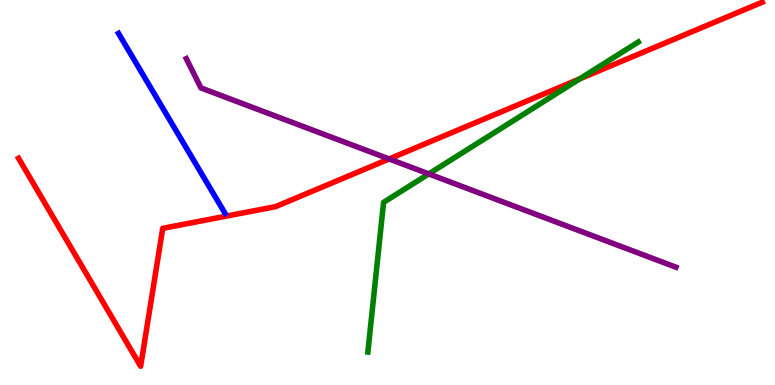[{'lines': ['blue', 'red'], 'intersections': []}, {'lines': ['green', 'red'], 'intersections': [{'x': 7.48, 'y': 7.95}]}, {'lines': ['purple', 'red'], 'intersections': [{'x': 5.02, 'y': 5.87}]}, {'lines': ['blue', 'green'], 'intersections': []}, {'lines': ['blue', 'purple'], 'intersections': []}, {'lines': ['green', 'purple'], 'intersections': [{'x': 5.53, 'y': 5.48}]}]